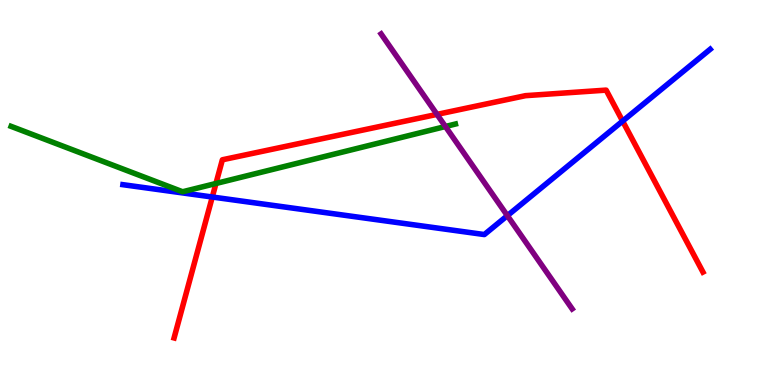[{'lines': ['blue', 'red'], 'intersections': [{'x': 2.74, 'y': 4.88}, {'x': 8.03, 'y': 6.85}]}, {'lines': ['green', 'red'], 'intersections': [{'x': 2.79, 'y': 5.23}]}, {'lines': ['purple', 'red'], 'intersections': [{'x': 5.64, 'y': 7.03}]}, {'lines': ['blue', 'green'], 'intersections': []}, {'lines': ['blue', 'purple'], 'intersections': [{'x': 6.55, 'y': 4.4}]}, {'lines': ['green', 'purple'], 'intersections': [{'x': 5.75, 'y': 6.71}]}]